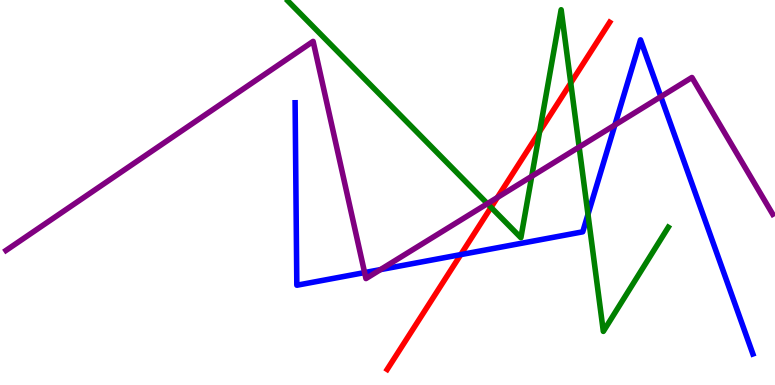[{'lines': ['blue', 'red'], 'intersections': [{'x': 5.95, 'y': 3.39}]}, {'lines': ['green', 'red'], 'intersections': [{'x': 6.34, 'y': 4.61}, {'x': 6.96, 'y': 6.58}, {'x': 7.36, 'y': 7.84}]}, {'lines': ['purple', 'red'], 'intersections': [{'x': 6.42, 'y': 4.87}]}, {'lines': ['blue', 'green'], 'intersections': [{'x': 7.59, 'y': 4.43}]}, {'lines': ['blue', 'purple'], 'intersections': [{'x': 4.7, 'y': 2.92}, {'x': 4.91, 'y': 3.0}, {'x': 7.93, 'y': 6.75}, {'x': 8.53, 'y': 7.49}]}, {'lines': ['green', 'purple'], 'intersections': [{'x': 6.29, 'y': 4.71}, {'x': 6.86, 'y': 5.42}, {'x': 7.47, 'y': 6.18}]}]